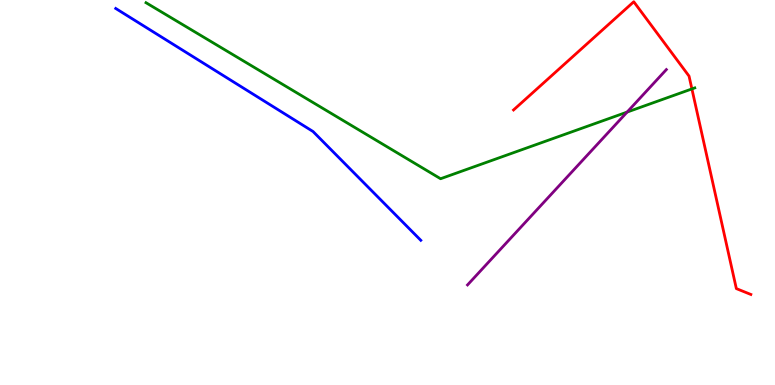[{'lines': ['blue', 'red'], 'intersections': []}, {'lines': ['green', 'red'], 'intersections': [{'x': 8.93, 'y': 7.69}]}, {'lines': ['purple', 'red'], 'intersections': []}, {'lines': ['blue', 'green'], 'intersections': []}, {'lines': ['blue', 'purple'], 'intersections': []}, {'lines': ['green', 'purple'], 'intersections': [{'x': 8.09, 'y': 7.09}]}]